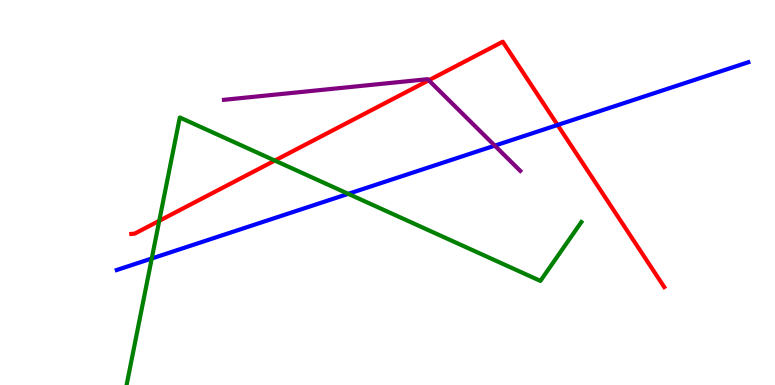[{'lines': ['blue', 'red'], 'intersections': [{'x': 7.19, 'y': 6.75}]}, {'lines': ['green', 'red'], 'intersections': [{'x': 2.05, 'y': 4.26}, {'x': 3.55, 'y': 5.83}]}, {'lines': ['purple', 'red'], 'intersections': [{'x': 5.53, 'y': 7.91}]}, {'lines': ['blue', 'green'], 'intersections': [{'x': 1.96, 'y': 3.29}, {'x': 4.49, 'y': 4.97}]}, {'lines': ['blue', 'purple'], 'intersections': [{'x': 6.38, 'y': 6.22}]}, {'lines': ['green', 'purple'], 'intersections': []}]